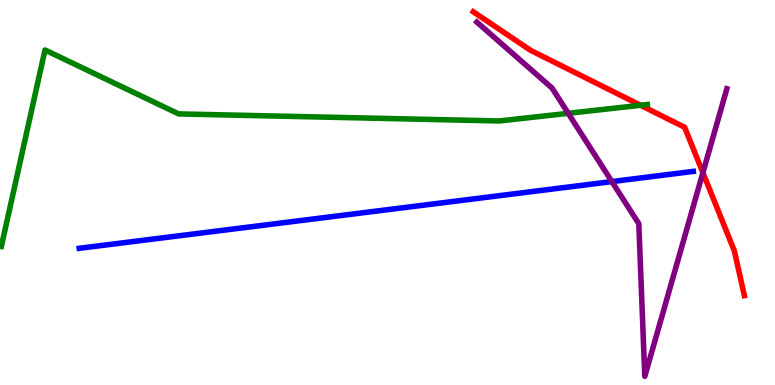[{'lines': ['blue', 'red'], 'intersections': []}, {'lines': ['green', 'red'], 'intersections': [{'x': 8.27, 'y': 7.27}]}, {'lines': ['purple', 'red'], 'intersections': [{'x': 9.07, 'y': 5.51}]}, {'lines': ['blue', 'green'], 'intersections': []}, {'lines': ['blue', 'purple'], 'intersections': [{'x': 7.9, 'y': 5.28}]}, {'lines': ['green', 'purple'], 'intersections': [{'x': 7.33, 'y': 7.06}]}]